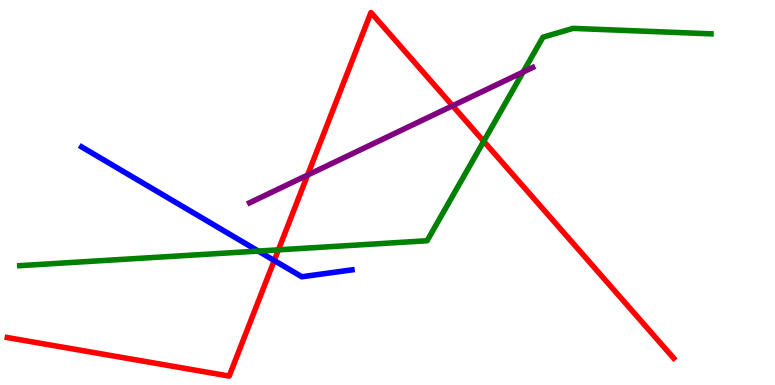[{'lines': ['blue', 'red'], 'intersections': [{'x': 3.54, 'y': 3.23}]}, {'lines': ['green', 'red'], 'intersections': [{'x': 3.59, 'y': 3.51}, {'x': 6.24, 'y': 6.33}]}, {'lines': ['purple', 'red'], 'intersections': [{'x': 3.97, 'y': 5.45}, {'x': 5.84, 'y': 7.25}]}, {'lines': ['blue', 'green'], 'intersections': [{'x': 3.33, 'y': 3.48}]}, {'lines': ['blue', 'purple'], 'intersections': []}, {'lines': ['green', 'purple'], 'intersections': [{'x': 6.75, 'y': 8.13}]}]